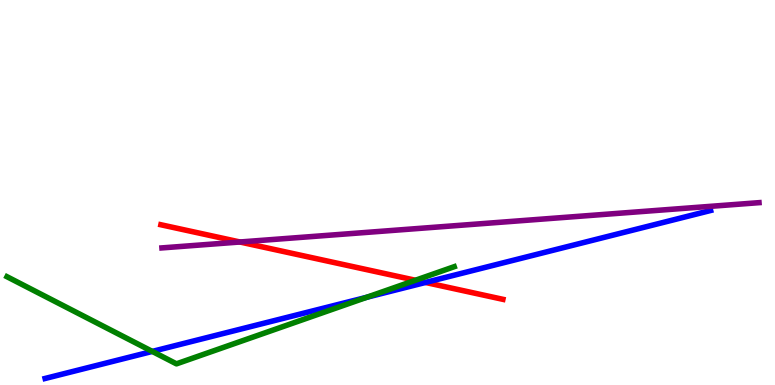[{'lines': ['blue', 'red'], 'intersections': [{'x': 5.49, 'y': 2.66}]}, {'lines': ['green', 'red'], 'intersections': [{'x': 5.36, 'y': 2.72}]}, {'lines': ['purple', 'red'], 'intersections': [{'x': 3.1, 'y': 3.71}]}, {'lines': ['blue', 'green'], 'intersections': [{'x': 1.96, 'y': 0.872}, {'x': 4.73, 'y': 2.28}]}, {'lines': ['blue', 'purple'], 'intersections': []}, {'lines': ['green', 'purple'], 'intersections': []}]